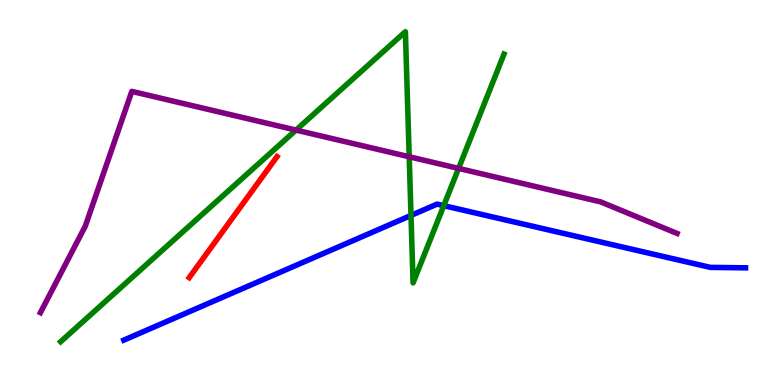[{'lines': ['blue', 'red'], 'intersections': []}, {'lines': ['green', 'red'], 'intersections': []}, {'lines': ['purple', 'red'], 'intersections': []}, {'lines': ['blue', 'green'], 'intersections': [{'x': 5.3, 'y': 4.4}, {'x': 5.73, 'y': 4.66}]}, {'lines': ['blue', 'purple'], 'intersections': []}, {'lines': ['green', 'purple'], 'intersections': [{'x': 3.82, 'y': 6.62}, {'x': 5.28, 'y': 5.93}, {'x': 5.92, 'y': 5.63}]}]